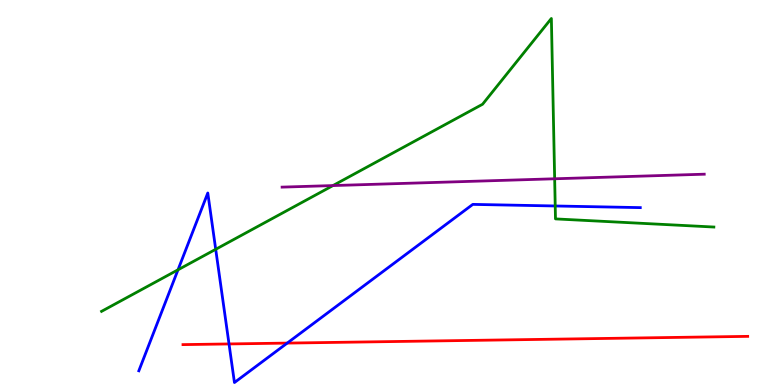[{'lines': ['blue', 'red'], 'intersections': [{'x': 2.96, 'y': 1.07}, {'x': 3.71, 'y': 1.09}]}, {'lines': ['green', 'red'], 'intersections': []}, {'lines': ['purple', 'red'], 'intersections': []}, {'lines': ['blue', 'green'], 'intersections': [{'x': 2.3, 'y': 2.99}, {'x': 2.78, 'y': 3.52}, {'x': 7.16, 'y': 4.65}]}, {'lines': ['blue', 'purple'], 'intersections': []}, {'lines': ['green', 'purple'], 'intersections': [{'x': 4.3, 'y': 5.18}, {'x': 7.16, 'y': 5.36}]}]